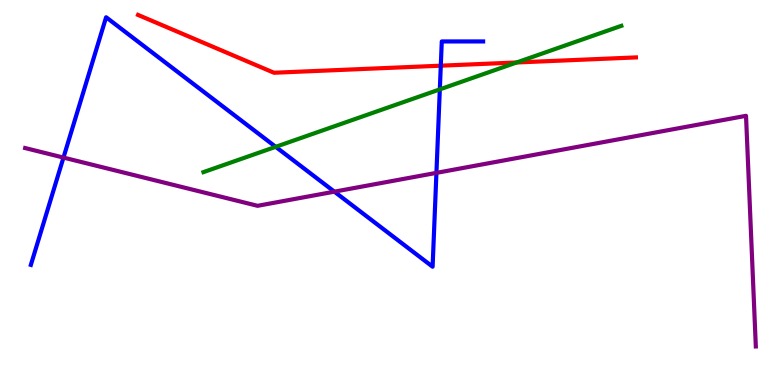[{'lines': ['blue', 'red'], 'intersections': [{'x': 5.69, 'y': 8.29}]}, {'lines': ['green', 'red'], 'intersections': [{'x': 6.67, 'y': 8.38}]}, {'lines': ['purple', 'red'], 'intersections': []}, {'lines': ['blue', 'green'], 'intersections': [{'x': 3.56, 'y': 6.19}, {'x': 5.68, 'y': 7.68}]}, {'lines': ['blue', 'purple'], 'intersections': [{'x': 0.819, 'y': 5.91}, {'x': 4.31, 'y': 5.02}, {'x': 5.63, 'y': 5.51}]}, {'lines': ['green', 'purple'], 'intersections': []}]